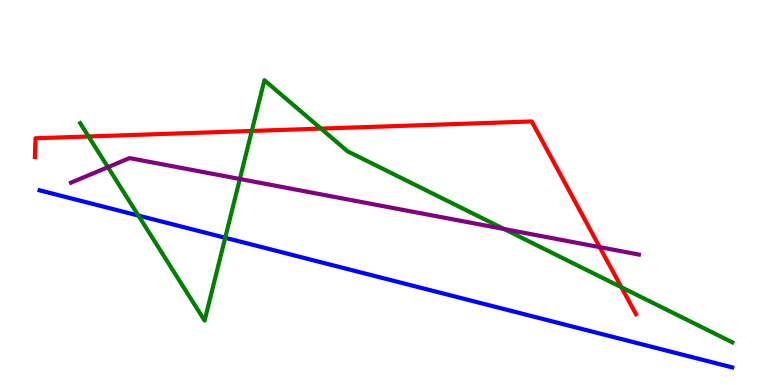[{'lines': ['blue', 'red'], 'intersections': []}, {'lines': ['green', 'red'], 'intersections': [{'x': 1.14, 'y': 6.46}, {'x': 3.25, 'y': 6.6}, {'x': 4.14, 'y': 6.66}, {'x': 8.02, 'y': 2.54}]}, {'lines': ['purple', 'red'], 'intersections': [{'x': 7.74, 'y': 3.58}]}, {'lines': ['blue', 'green'], 'intersections': [{'x': 1.79, 'y': 4.4}, {'x': 2.91, 'y': 3.82}]}, {'lines': ['blue', 'purple'], 'intersections': []}, {'lines': ['green', 'purple'], 'intersections': [{'x': 1.39, 'y': 5.66}, {'x': 3.09, 'y': 5.35}, {'x': 6.51, 'y': 4.05}]}]